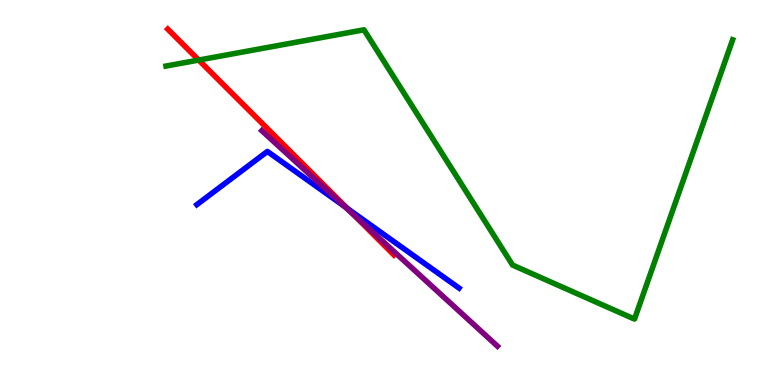[{'lines': ['blue', 'red'], 'intersections': [{'x': 4.48, 'y': 4.59}]}, {'lines': ['green', 'red'], 'intersections': [{'x': 2.56, 'y': 8.44}]}, {'lines': ['purple', 'red'], 'intersections': [{'x': 4.55, 'y': 4.44}]}, {'lines': ['blue', 'green'], 'intersections': []}, {'lines': ['blue', 'purple'], 'intersections': [{'x': 4.45, 'y': 4.63}]}, {'lines': ['green', 'purple'], 'intersections': []}]